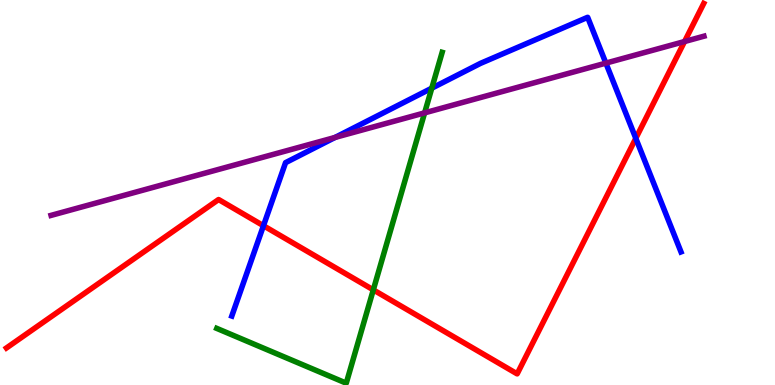[{'lines': ['blue', 'red'], 'intersections': [{'x': 3.4, 'y': 4.14}, {'x': 8.2, 'y': 6.41}]}, {'lines': ['green', 'red'], 'intersections': [{'x': 4.82, 'y': 2.47}]}, {'lines': ['purple', 'red'], 'intersections': [{'x': 8.83, 'y': 8.92}]}, {'lines': ['blue', 'green'], 'intersections': [{'x': 5.57, 'y': 7.71}]}, {'lines': ['blue', 'purple'], 'intersections': [{'x': 4.32, 'y': 6.43}, {'x': 7.82, 'y': 8.36}]}, {'lines': ['green', 'purple'], 'intersections': [{'x': 5.48, 'y': 7.07}]}]